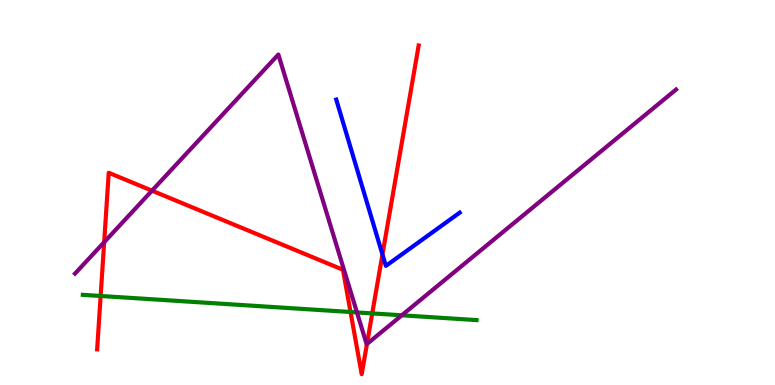[{'lines': ['blue', 'red'], 'intersections': [{'x': 4.93, 'y': 3.39}]}, {'lines': ['green', 'red'], 'intersections': [{'x': 1.3, 'y': 2.31}, {'x': 4.52, 'y': 1.9}, {'x': 4.8, 'y': 1.86}]}, {'lines': ['purple', 'red'], 'intersections': [{'x': 1.34, 'y': 3.71}, {'x': 1.96, 'y': 5.05}, {'x': 4.73, 'y': 1.07}]}, {'lines': ['blue', 'green'], 'intersections': []}, {'lines': ['blue', 'purple'], 'intersections': []}, {'lines': ['green', 'purple'], 'intersections': [{'x': 4.61, 'y': 1.89}, {'x': 5.18, 'y': 1.81}]}]